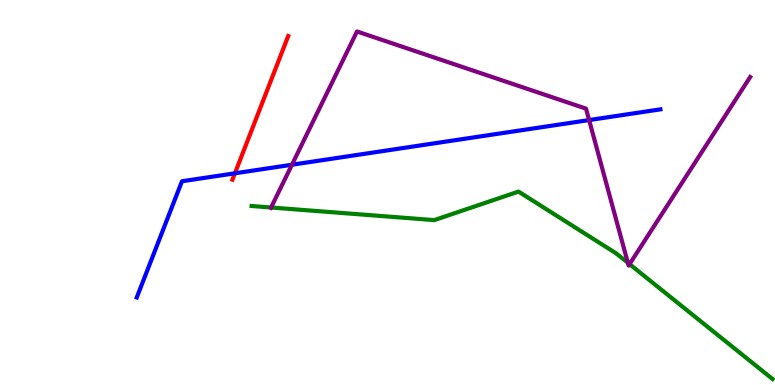[{'lines': ['blue', 'red'], 'intersections': [{'x': 3.03, 'y': 5.5}]}, {'lines': ['green', 'red'], 'intersections': []}, {'lines': ['purple', 'red'], 'intersections': []}, {'lines': ['blue', 'green'], 'intersections': []}, {'lines': ['blue', 'purple'], 'intersections': [{'x': 3.77, 'y': 5.72}, {'x': 7.6, 'y': 6.88}]}, {'lines': ['green', 'purple'], 'intersections': [{'x': 3.5, 'y': 4.61}, {'x': 8.1, 'y': 3.17}, {'x': 8.12, 'y': 3.14}]}]